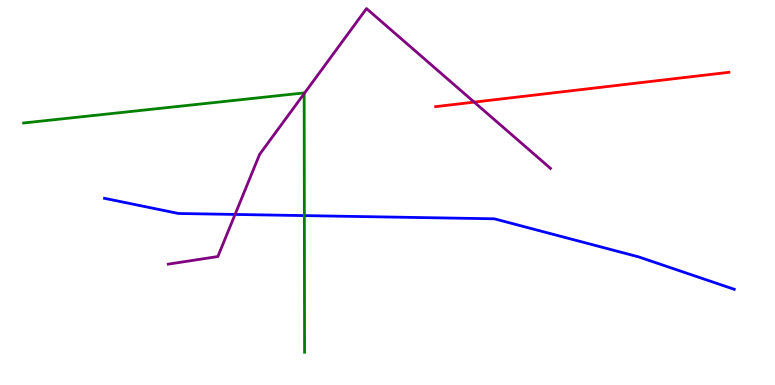[{'lines': ['blue', 'red'], 'intersections': []}, {'lines': ['green', 'red'], 'intersections': []}, {'lines': ['purple', 'red'], 'intersections': [{'x': 6.12, 'y': 7.35}]}, {'lines': ['blue', 'green'], 'intersections': [{'x': 3.93, 'y': 4.4}]}, {'lines': ['blue', 'purple'], 'intersections': [{'x': 3.03, 'y': 4.43}]}, {'lines': ['green', 'purple'], 'intersections': [{'x': 3.92, 'y': 7.57}]}]